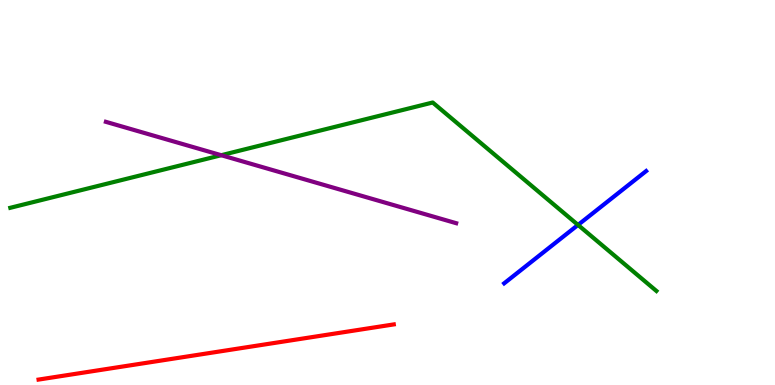[{'lines': ['blue', 'red'], 'intersections': []}, {'lines': ['green', 'red'], 'intersections': []}, {'lines': ['purple', 'red'], 'intersections': []}, {'lines': ['blue', 'green'], 'intersections': [{'x': 7.46, 'y': 4.16}]}, {'lines': ['blue', 'purple'], 'intersections': []}, {'lines': ['green', 'purple'], 'intersections': [{'x': 2.85, 'y': 5.97}]}]